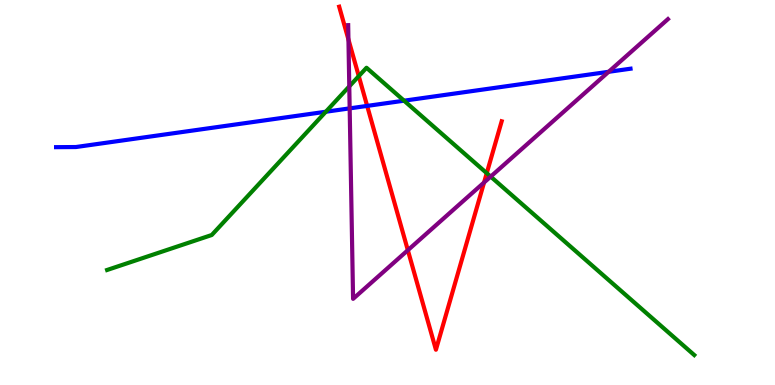[{'lines': ['blue', 'red'], 'intersections': [{'x': 4.74, 'y': 7.25}]}, {'lines': ['green', 'red'], 'intersections': [{'x': 4.63, 'y': 8.02}, {'x': 6.28, 'y': 5.5}]}, {'lines': ['purple', 'red'], 'intersections': [{'x': 4.5, 'y': 8.97}, {'x': 5.26, 'y': 3.5}, {'x': 6.25, 'y': 5.26}]}, {'lines': ['blue', 'green'], 'intersections': [{'x': 4.2, 'y': 7.1}, {'x': 5.21, 'y': 7.38}]}, {'lines': ['blue', 'purple'], 'intersections': [{'x': 4.51, 'y': 7.19}, {'x': 7.85, 'y': 8.14}]}, {'lines': ['green', 'purple'], 'intersections': [{'x': 4.51, 'y': 7.76}, {'x': 6.33, 'y': 5.41}]}]